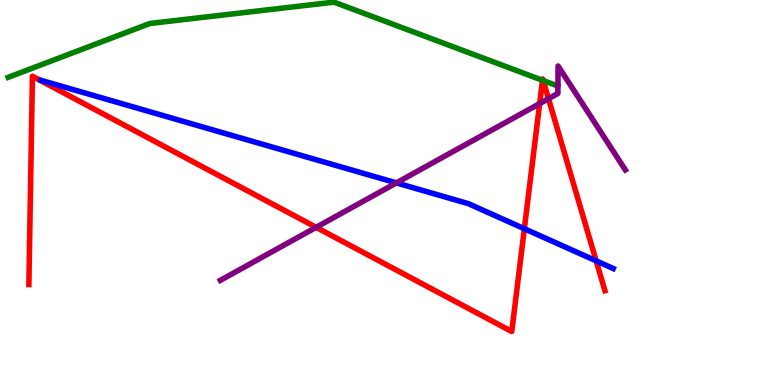[{'lines': ['blue', 'red'], 'intersections': [{'x': 6.77, 'y': 4.06}, {'x': 7.69, 'y': 3.22}]}, {'lines': ['green', 'red'], 'intersections': [{'x': 7.0, 'y': 7.91}, {'x': 7.01, 'y': 7.91}]}, {'lines': ['purple', 'red'], 'intersections': [{'x': 4.08, 'y': 4.1}, {'x': 6.96, 'y': 7.31}, {'x': 7.08, 'y': 7.44}]}, {'lines': ['blue', 'green'], 'intersections': []}, {'lines': ['blue', 'purple'], 'intersections': [{'x': 5.11, 'y': 5.25}]}, {'lines': ['green', 'purple'], 'intersections': []}]